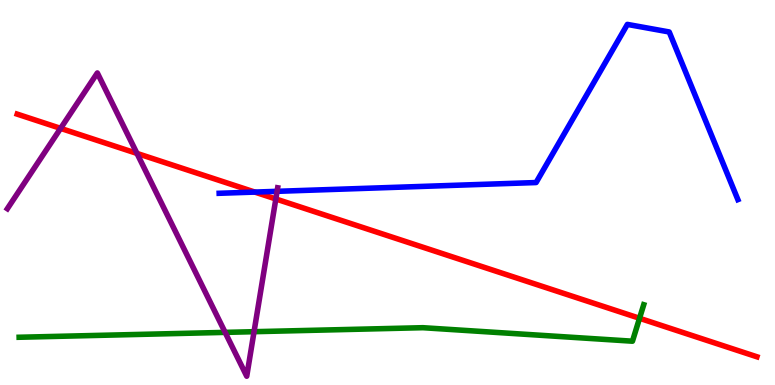[{'lines': ['blue', 'red'], 'intersections': [{'x': 3.29, 'y': 5.01}]}, {'lines': ['green', 'red'], 'intersections': [{'x': 8.25, 'y': 1.73}]}, {'lines': ['purple', 'red'], 'intersections': [{'x': 0.782, 'y': 6.67}, {'x': 1.77, 'y': 6.02}, {'x': 3.56, 'y': 4.83}]}, {'lines': ['blue', 'green'], 'intersections': []}, {'lines': ['blue', 'purple'], 'intersections': [{'x': 3.58, 'y': 5.03}]}, {'lines': ['green', 'purple'], 'intersections': [{'x': 2.9, 'y': 1.37}, {'x': 3.28, 'y': 1.38}]}]